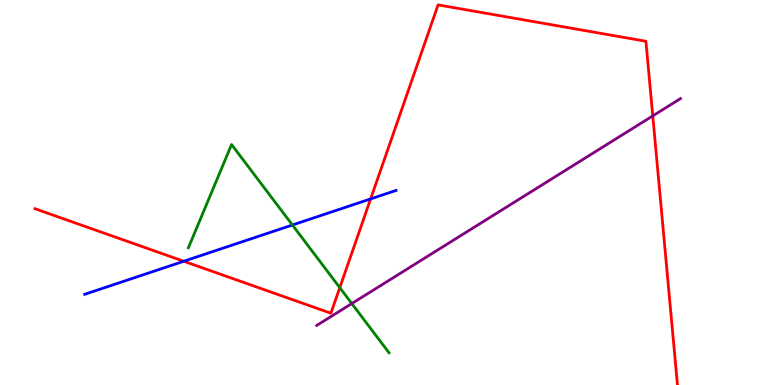[{'lines': ['blue', 'red'], 'intersections': [{'x': 2.37, 'y': 3.21}, {'x': 4.78, 'y': 4.83}]}, {'lines': ['green', 'red'], 'intersections': [{'x': 4.38, 'y': 2.53}]}, {'lines': ['purple', 'red'], 'intersections': [{'x': 8.42, 'y': 6.99}]}, {'lines': ['blue', 'green'], 'intersections': [{'x': 3.77, 'y': 4.16}]}, {'lines': ['blue', 'purple'], 'intersections': []}, {'lines': ['green', 'purple'], 'intersections': [{'x': 4.54, 'y': 2.12}]}]